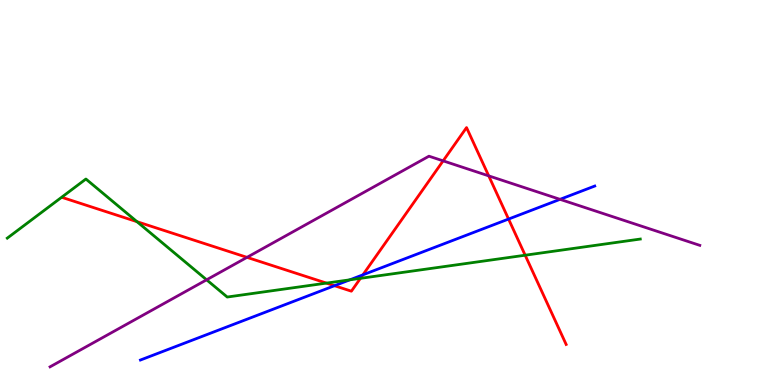[{'lines': ['blue', 'red'], 'intersections': [{'x': 4.32, 'y': 2.58}, {'x': 4.68, 'y': 2.86}, {'x': 6.56, 'y': 4.31}]}, {'lines': ['green', 'red'], 'intersections': [{'x': 1.77, 'y': 4.24}, {'x': 4.21, 'y': 2.65}, {'x': 4.65, 'y': 2.77}, {'x': 6.78, 'y': 3.37}]}, {'lines': ['purple', 'red'], 'intersections': [{'x': 3.19, 'y': 3.32}, {'x': 5.72, 'y': 5.82}, {'x': 6.31, 'y': 5.43}]}, {'lines': ['blue', 'green'], 'intersections': [{'x': 4.51, 'y': 2.73}]}, {'lines': ['blue', 'purple'], 'intersections': [{'x': 7.23, 'y': 4.82}]}, {'lines': ['green', 'purple'], 'intersections': [{'x': 2.67, 'y': 2.73}]}]